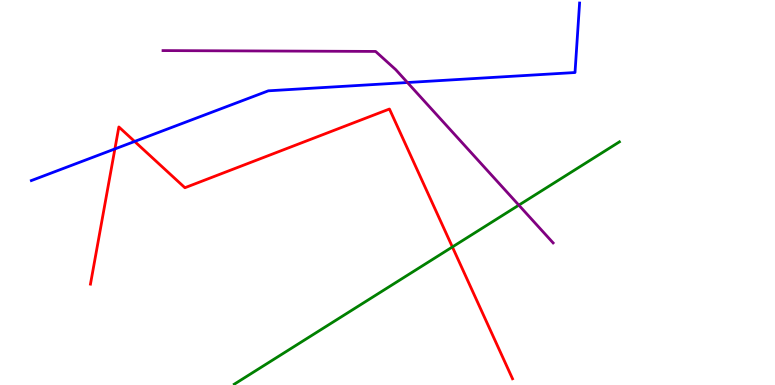[{'lines': ['blue', 'red'], 'intersections': [{'x': 1.48, 'y': 6.13}, {'x': 1.74, 'y': 6.33}]}, {'lines': ['green', 'red'], 'intersections': [{'x': 5.84, 'y': 3.59}]}, {'lines': ['purple', 'red'], 'intersections': []}, {'lines': ['blue', 'green'], 'intersections': []}, {'lines': ['blue', 'purple'], 'intersections': [{'x': 5.26, 'y': 7.86}]}, {'lines': ['green', 'purple'], 'intersections': [{'x': 6.69, 'y': 4.67}]}]